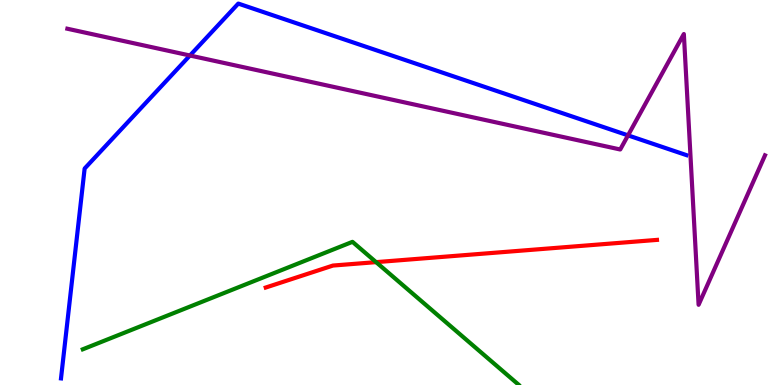[{'lines': ['blue', 'red'], 'intersections': []}, {'lines': ['green', 'red'], 'intersections': [{'x': 4.85, 'y': 3.19}]}, {'lines': ['purple', 'red'], 'intersections': []}, {'lines': ['blue', 'green'], 'intersections': []}, {'lines': ['blue', 'purple'], 'intersections': [{'x': 2.45, 'y': 8.56}, {'x': 8.1, 'y': 6.48}]}, {'lines': ['green', 'purple'], 'intersections': []}]